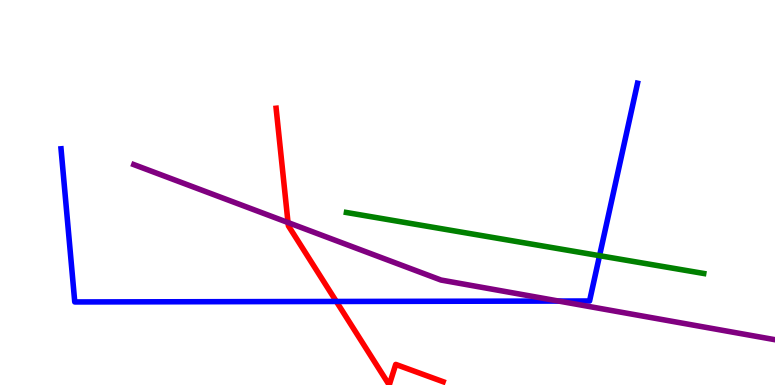[{'lines': ['blue', 'red'], 'intersections': [{'x': 4.34, 'y': 2.17}]}, {'lines': ['green', 'red'], 'intersections': []}, {'lines': ['purple', 'red'], 'intersections': [{'x': 3.72, 'y': 4.22}]}, {'lines': ['blue', 'green'], 'intersections': [{'x': 7.74, 'y': 3.36}]}, {'lines': ['blue', 'purple'], 'intersections': [{'x': 7.21, 'y': 2.18}]}, {'lines': ['green', 'purple'], 'intersections': []}]